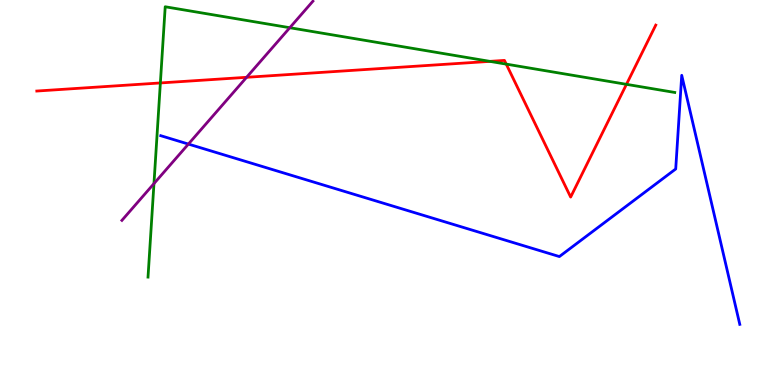[{'lines': ['blue', 'red'], 'intersections': []}, {'lines': ['green', 'red'], 'intersections': [{'x': 2.07, 'y': 7.85}, {'x': 6.32, 'y': 8.41}, {'x': 6.53, 'y': 8.33}, {'x': 8.08, 'y': 7.81}]}, {'lines': ['purple', 'red'], 'intersections': [{'x': 3.18, 'y': 7.99}]}, {'lines': ['blue', 'green'], 'intersections': []}, {'lines': ['blue', 'purple'], 'intersections': [{'x': 2.43, 'y': 6.26}]}, {'lines': ['green', 'purple'], 'intersections': [{'x': 1.99, 'y': 5.23}, {'x': 3.74, 'y': 9.28}]}]